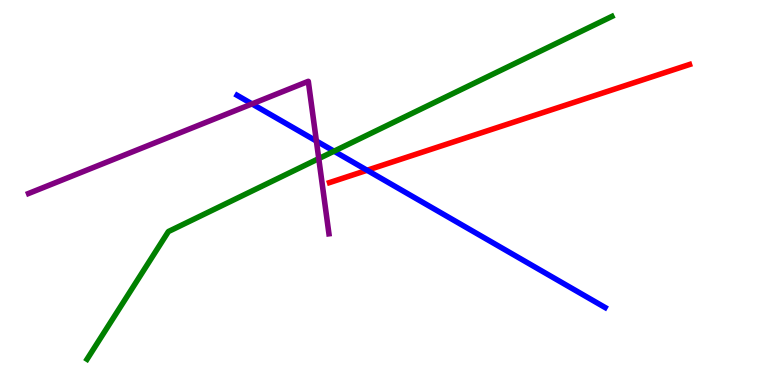[{'lines': ['blue', 'red'], 'intersections': [{'x': 4.74, 'y': 5.58}]}, {'lines': ['green', 'red'], 'intersections': []}, {'lines': ['purple', 'red'], 'intersections': []}, {'lines': ['blue', 'green'], 'intersections': [{'x': 4.31, 'y': 6.07}]}, {'lines': ['blue', 'purple'], 'intersections': [{'x': 3.25, 'y': 7.3}, {'x': 4.08, 'y': 6.34}]}, {'lines': ['green', 'purple'], 'intersections': [{'x': 4.11, 'y': 5.88}]}]